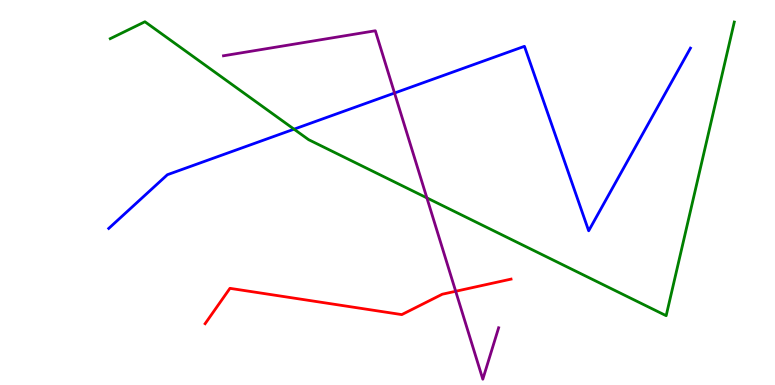[{'lines': ['blue', 'red'], 'intersections': []}, {'lines': ['green', 'red'], 'intersections': []}, {'lines': ['purple', 'red'], 'intersections': [{'x': 5.88, 'y': 2.43}]}, {'lines': ['blue', 'green'], 'intersections': [{'x': 3.79, 'y': 6.64}]}, {'lines': ['blue', 'purple'], 'intersections': [{'x': 5.09, 'y': 7.58}]}, {'lines': ['green', 'purple'], 'intersections': [{'x': 5.51, 'y': 4.86}]}]